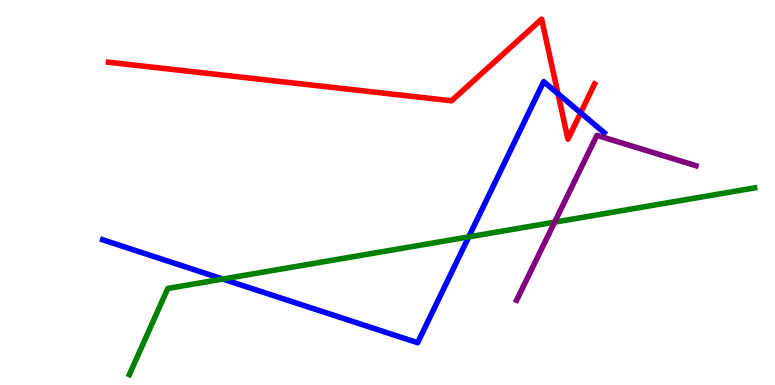[{'lines': ['blue', 'red'], 'intersections': [{'x': 7.2, 'y': 7.57}, {'x': 7.49, 'y': 7.07}]}, {'lines': ['green', 'red'], 'intersections': []}, {'lines': ['purple', 'red'], 'intersections': []}, {'lines': ['blue', 'green'], 'intersections': [{'x': 2.87, 'y': 2.75}, {'x': 6.05, 'y': 3.85}]}, {'lines': ['blue', 'purple'], 'intersections': []}, {'lines': ['green', 'purple'], 'intersections': [{'x': 7.16, 'y': 4.23}]}]